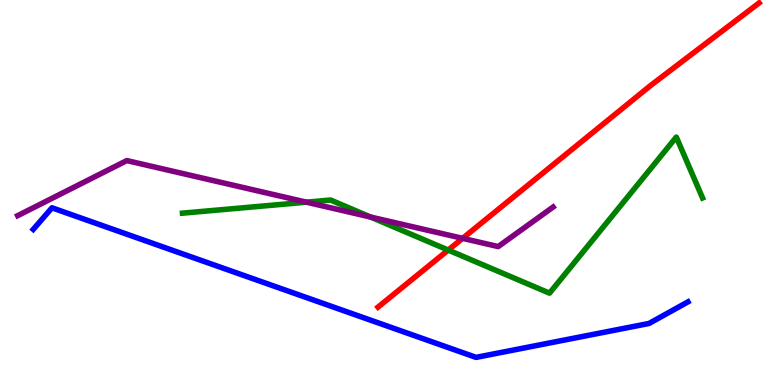[{'lines': ['blue', 'red'], 'intersections': []}, {'lines': ['green', 'red'], 'intersections': [{'x': 5.78, 'y': 3.5}]}, {'lines': ['purple', 'red'], 'intersections': [{'x': 5.97, 'y': 3.81}]}, {'lines': ['blue', 'green'], 'intersections': []}, {'lines': ['blue', 'purple'], 'intersections': []}, {'lines': ['green', 'purple'], 'intersections': [{'x': 3.95, 'y': 4.75}, {'x': 4.78, 'y': 4.36}]}]